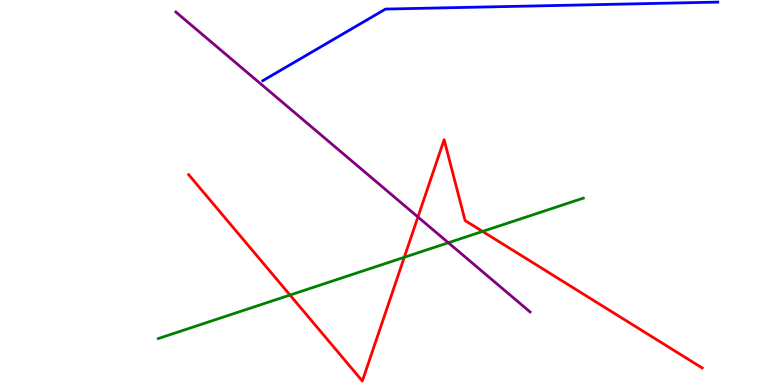[{'lines': ['blue', 'red'], 'intersections': []}, {'lines': ['green', 'red'], 'intersections': [{'x': 3.74, 'y': 2.34}, {'x': 5.22, 'y': 3.32}, {'x': 6.23, 'y': 3.99}]}, {'lines': ['purple', 'red'], 'intersections': [{'x': 5.39, 'y': 4.36}]}, {'lines': ['blue', 'green'], 'intersections': []}, {'lines': ['blue', 'purple'], 'intersections': []}, {'lines': ['green', 'purple'], 'intersections': [{'x': 5.79, 'y': 3.7}]}]